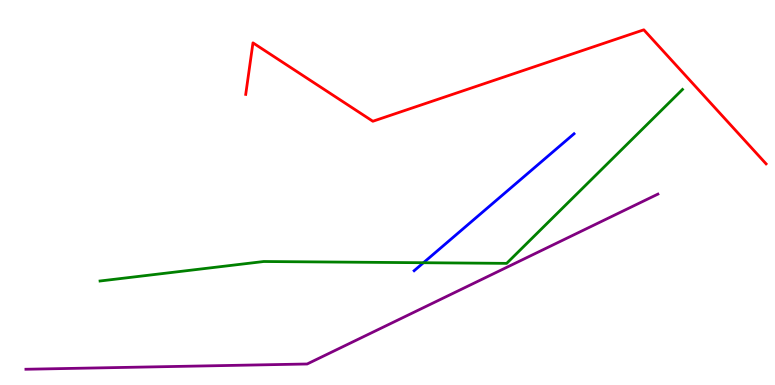[{'lines': ['blue', 'red'], 'intersections': []}, {'lines': ['green', 'red'], 'intersections': []}, {'lines': ['purple', 'red'], 'intersections': []}, {'lines': ['blue', 'green'], 'intersections': [{'x': 5.46, 'y': 3.18}]}, {'lines': ['blue', 'purple'], 'intersections': []}, {'lines': ['green', 'purple'], 'intersections': []}]